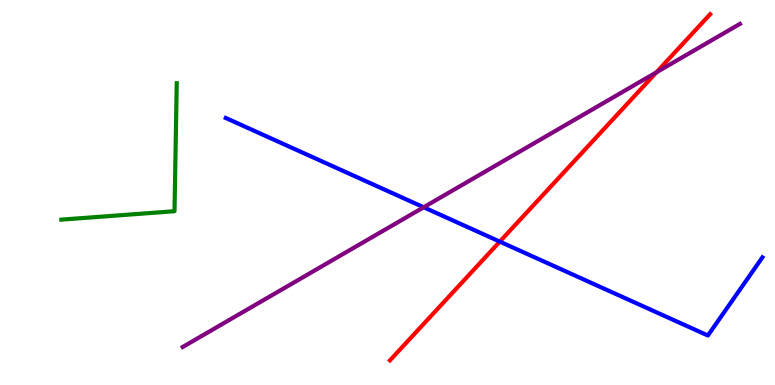[{'lines': ['blue', 'red'], 'intersections': [{'x': 6.45, 'y': 3.72}]}, {'lines': ['green', 'red'], 'intersections': []}, {'lines': ['purple', 'red'], 'intersections': [{'x': 8.47, 'y': 8.12}]}, {'lines': ['blue', 'green'], 'intersections': []}, {'lines': ['blue', 'purple'], 'intersections': [{'x': 5.47, 'y': 4.62}]}, {'lines': ['green', 'purple'], 'intersections': []}]